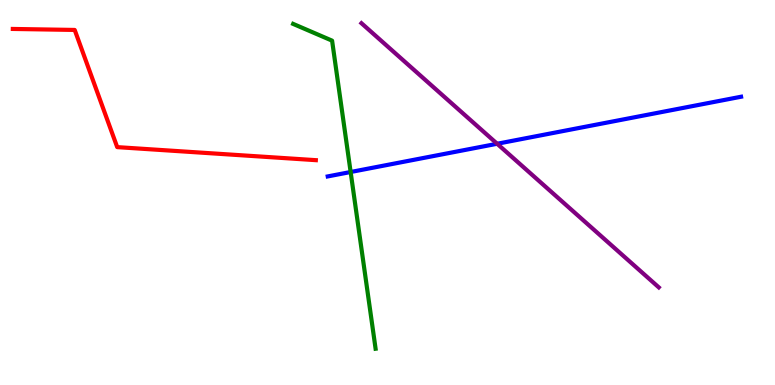[{'lines': ['blue', 'red'], 'intersections': []}, {'lines': ['green', 'red'], 'intersections': []}, {'lines': ['purple', 'red'], 'intersections': []}, {'lines': ['blue', 'green'], 'intersections': [{'x': 4.52, 'y': 5.53}]}, {'lines': ['blue', 'purple'], 'intersections': [{'x': 6.41, 'y': 6.27}]}, {'lines': ['green', 'purple'], 'intersections': []}]